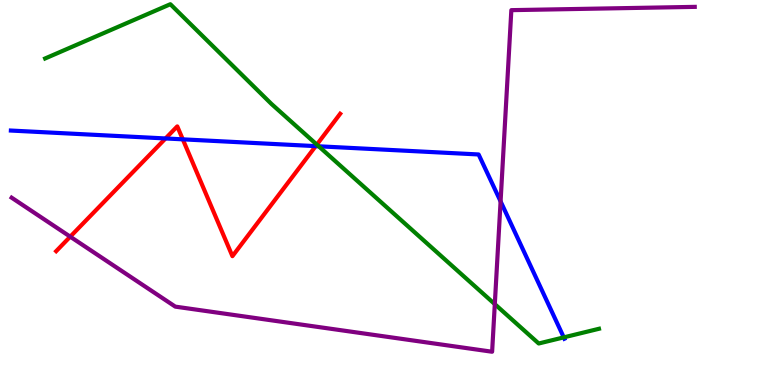[{'lines': ['blue', 'red'], 'intersections': [{'x': 2.14, 'y': 6.4}, {'x': 2.36, 'y': 6.38}, {'x': 4.07, 'y': 6.2}]}, {'lines': ['green', 'red'], 'intersections': [{'x': 4.09, 'y': 6.24}]}, {'lines': ['purple', 'red'], 'intersections': [{'x': 0.906, 'y': 3.85}]}, {'lines': ['blue', 'green'], 'intersections': [{'x': 4.11, 'y': 6.2}, {'x': 7.27, 'y': 1.24}]}, {'lines': ['blue', 'purple'], 'intersections': [{'x': 6.46, 'y': 4.77}]}, {'lines': ['green', 'purple'], 'intersections': [{'x': 6.38, 'y': 2.1}]}]